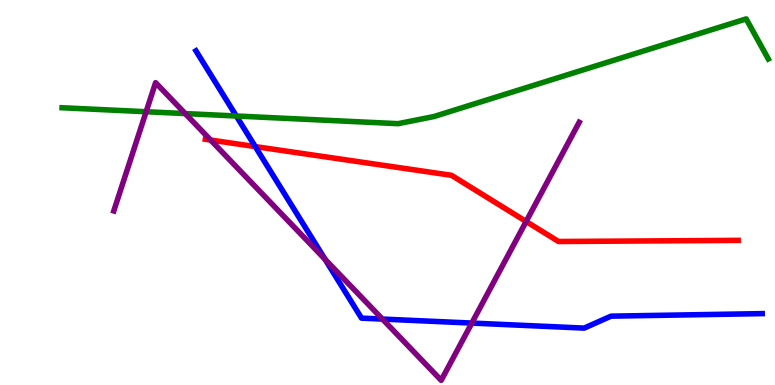[{'lines': ['blue', 'red'], 'intersections': [{'x': 3.29, 'y': 6.19}]}, {'lines': ['green', 'red'], 'intersections': []}, {'lines': ['purple', 'red'], 'intersections': [{'x': 2.72, 'y': 6.36}, {'x': 6.79, 'y': 4.25}]}, {'lines': ['blue', 'green'], 'intersections': [{'x': 3.05, 'y': 6.99}]}, {'lines': ['blue', 'purple'], 'intersections': [{'x': 4.19, 'y': 3.26}, {'x': 4.93, 'y': 1.71}, {'x': 6.09, 'y': 1.61}]}, {'lines': ['green', 'purple'], 'intersections': [{'x': 1.89, 'y': 7.1}, {'x': 2.39, 'y': 7.05}]}]